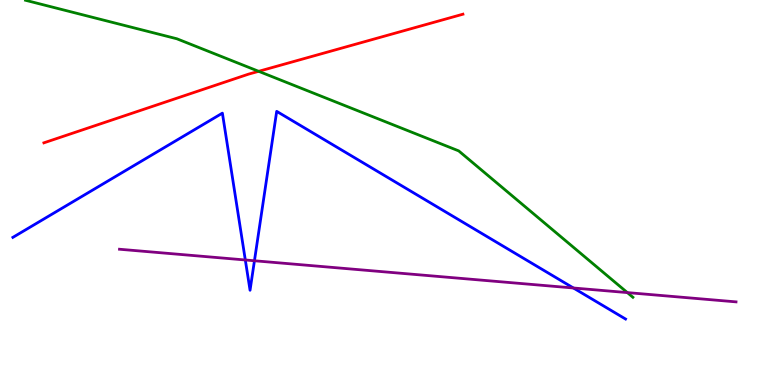[{'lines': ['blue', 'red'], 'intersections': []}, {'lines': ['green', 'red'], 'intersections': [{'x': 3.34, 'y': 8.15}]}, {'lines': ['purple', 'red'], 'intersections': []}, {'lines': ['blue', 'green'], 'intersections': []}, {'lines': ['blue', 'purple'], 'intersections': [{'x': 3.17, 'y': 3.25}, {'x': 3.28, 'y': 3.23}, {'x': 7.4, 'y': 2.52}]}, {'lines': ['green', 'purple'], 'intersections': [{'x': 8.09, 'y': 2.4}]}]